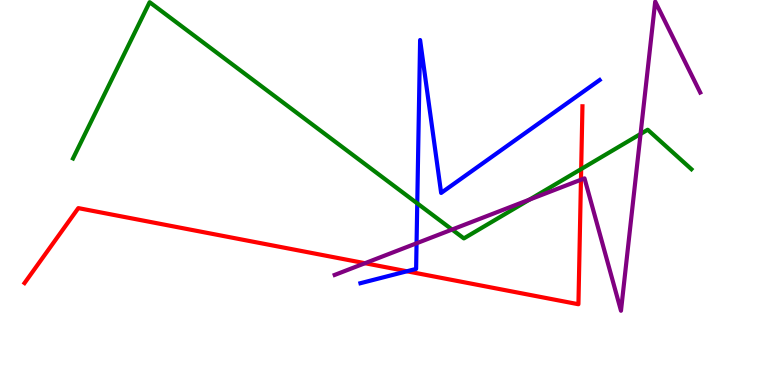[{'lines': ['blue', 'red'], 'intersections': [{'x': 5.25, 'y': 2.95}]}, {'lines': ['green', 'red'], 'intersections': [{'x': 7.5, 'y': 5.61}]}, {'lines': ['purple', 'red'], 'intersections': [{'x': 4.71, 'y': 3.16}, {'x': 7.5, 'y': 5.33}]}, {'lines': ['blue', 'green'], 'intersections': [{'x': 5.38, 'y': 4.72}]}, {'lines': ['blue', 'purple'], 'intersections': [{'x': 5.37, 'y': 3.68}]}, {'lines': ['green', 'purple'], 'intersections': [{'x': 5.83, 'y': 4.04}, {'x': 6.83, 'y': 4.81}, {'x': 8.27, 'y': 6.52}]}]